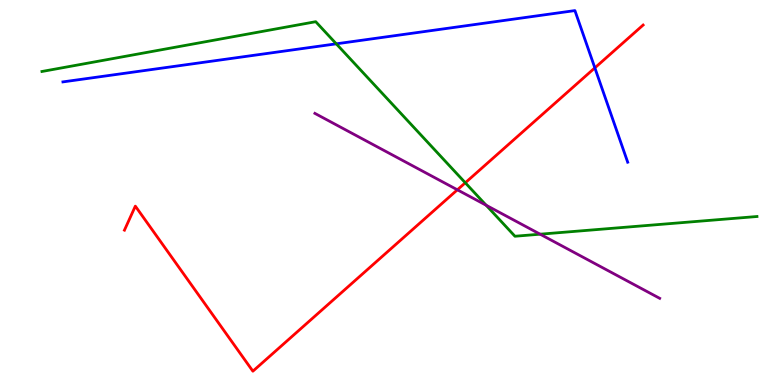[{'lines': ['blue', 'red'], 'intersections': [{'x': 7.68, 'y': 8.24}]}, {'lines': ['green', 'red'], 'intersections': [{'x': 6.0, 'y': 5.25}]}, {'lines': ['purple', 'red'], 'intersections': [{'x': 5.9, 'y': 5.07}]}, {'lines': ['blue', 'green'], 'intersections': [{'x': 4.34, 'y': 8.86}]}, {'lines': ['blue', 'purple'], 'intersections': []}, {'lines': ['green', 'purple'], 'intersections': [{'x': 6.27, 'y': 4.67}, {'x': 6.97, 'y': 3.92}]}]